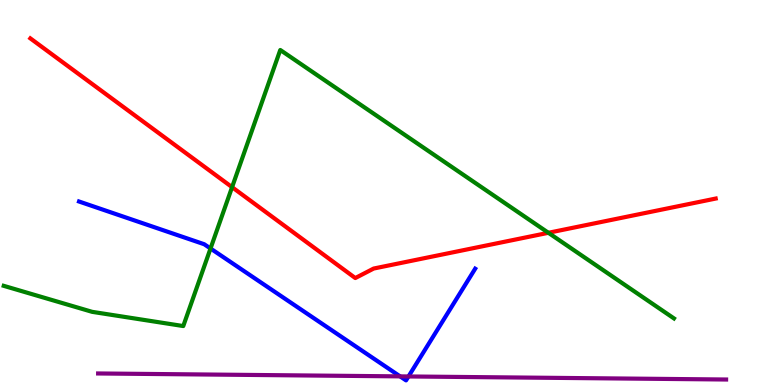[{'lines': ['blue', 'red'], 'intersections': []}, {'lines': ['green', 'red'], 'intersections': [{'x': 2.99, 'y': 5.14}, {'x': 7.08, 'y': 3.95}]}, {'lines': ['purple', 'red'], 'intersections': []}, {'lines': ['blue', 'green'], 'intersections': [{'x': 2.72, 'y': 3.55}]}, {'lines': ['blue', 'purple'], 'intersections': [{'x': 5.16, 'y': 0.224}, {'x': 5.27, 'y': 0.222}]}, {'lines': ['green', 'purple'], 'intersections': []}]